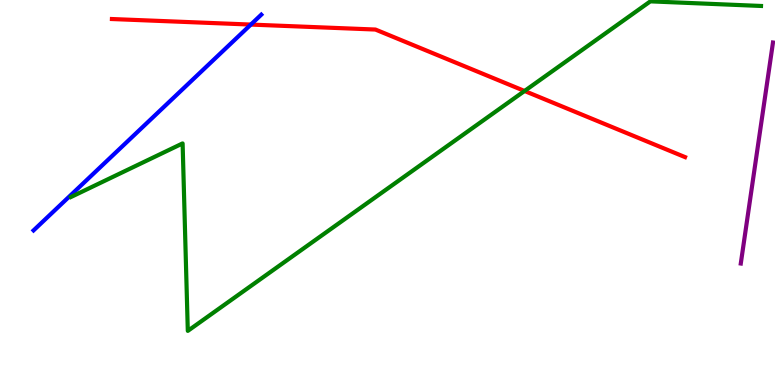[{'lines': ['blue', 'red'], 'intersections': [{'x': 3.24, 'y': 9.36}]}, {'lines': ['green', 'red'], 'intersections': [{'x': 6.77, 'y': 7.64}]}, {'lines': ['purple', 'red'], 'intersections': []}, {'lines': ['blue', 'green'], 'intersections': []}, {'lines': ['blue', 'purple'], 'intersections': []}, {'lines': ['green', 'purple'], 'intersections': []}]